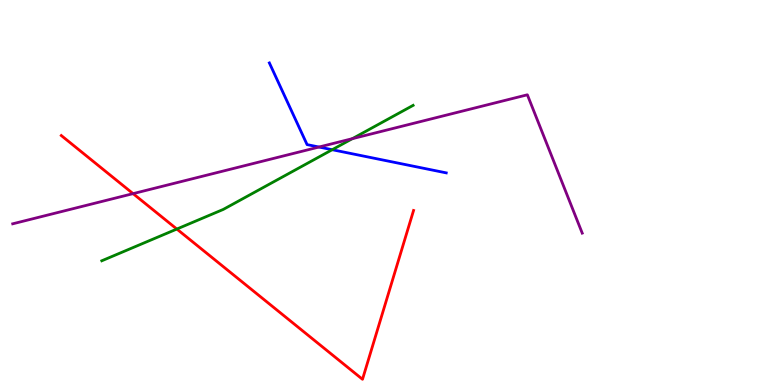[{'lines': ['blue', 'red'], 'intersections': []}, {'lines': ['green', 'red'], 'intersections': [{'x': 2.28, 'y': 4.05}]}, {'lines': ['purple', 'red'], 'intersections': [{'x': 1.72, 'y': 4.97}]}, {'lines': ['blue', 'green'], 'intersections': [{'x': 4.29, 'y': 6.11}]}, {'lines': ['blue', 'purple'], 'intersections': [{'x': 4.12, 'y': 6.18}]}, {'lines': ['green', 'purple'], 'intersections': [{'x': 4.55, 'y': 6.4}]}]